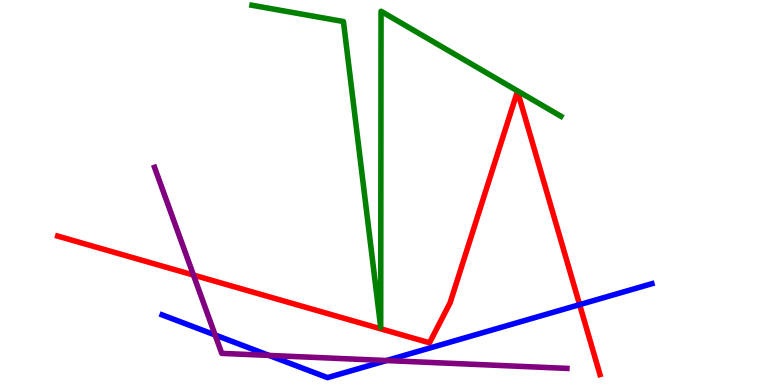[{'lines': ['blue', 'red'], 'intersections': [{'x': 7.48, 'y': 2.09}]}, {'lines': ['green', 'red'], 'intersections': []}, {'lines': ['purple', 'red'], 'intersections': [{'x': 2.5, 'y': 2.86}]}, {'lines': ['blue', 'green'], 'intersections': []}, {'lines': ['blue', 'purple'], 'intersections': [{'x': 2.78, 'y': 1.3}, {'x': 3.47, 'y': 0.768}, {'x': 4.99, 'y': 0.635}]}, {'lines': ['green', 'purple'], 'intersections': []}]